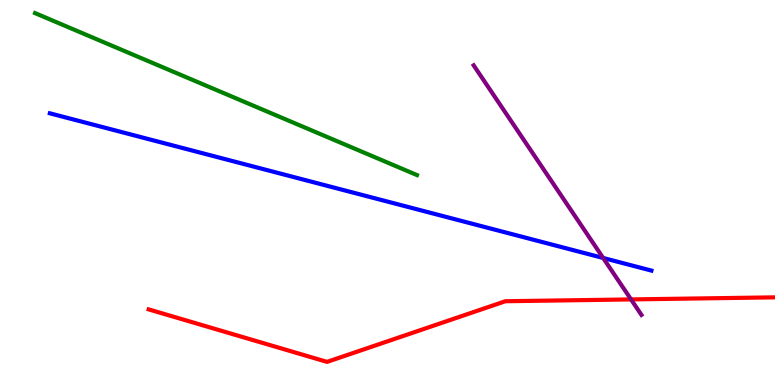[{'lines': ['blue', 'red'], 'intersections': []}, {'lines': ['green', 'red'], 'intersections': []}, {'lines': ['purple', 'red'], 'intersections': [{'x': 8.14, 'y': 2.22}]}, {'lines': ['blue', 'green'], 'intersections': []}, {'lines': ['blue', 'purple'], 'intersections': [{'x': 7.78, 'y': 3.3}]}, {'lines': ['green', 'purple'], 'intersections': []}]